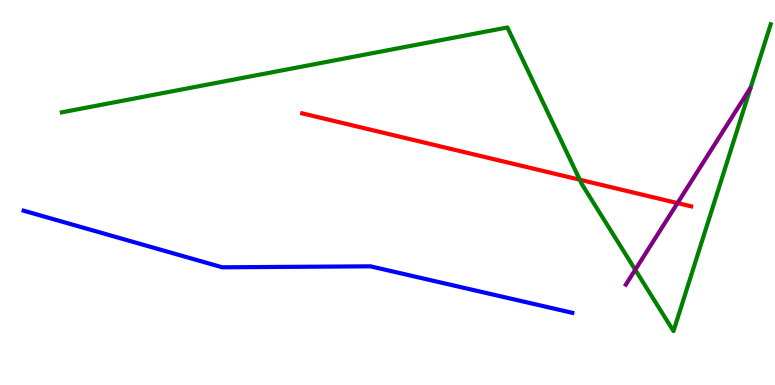[{'lines': ['blue', 'red'], 'intersections': []}, {'lines': ['green', 'red'], 'intersections': [{'x': 7.48, 'y': 5.33}]}, {'lines': ['purple', 'red'], 'intersections': [{'x': 8.74, 'y': 4.73}]}, {'lines': ['blue', 'green'], 'intersections': []}, {'lines': ['blue', 'purple'], 'intersections': []}, {'lines': ['green', 'purple'], 'intersections': [{'x': 8.2, 'y': 2.99}]}]